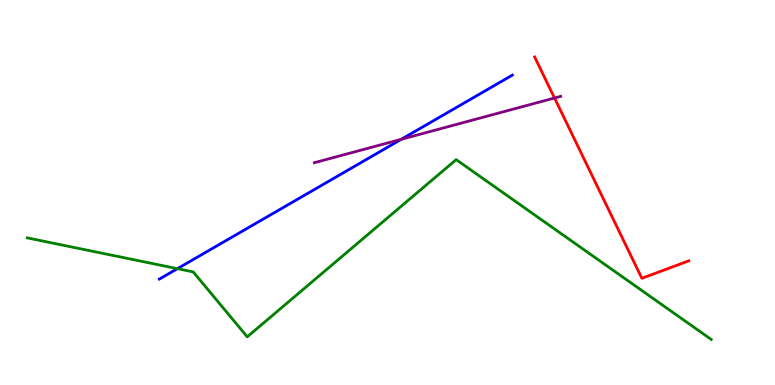[{'lines': ['blue', 'red'], 'intersections': []}, {'lines': ['green', 'red'], 'intersections': []}, {'lines': ['purple', 'red'], 'intersections': [{'x': 7.16, 'y': 7.45}]}, {'lines': ['blue', 'green'], 'intersections': [{'x': 2.29, 'y': 3.02}]}, {'lines': ['blue', 'purple'], 'intersections': [{'x': 5.18, 'y': 6.38}]}, {'lines': ['green', 'purple'], 'intersections': []}]